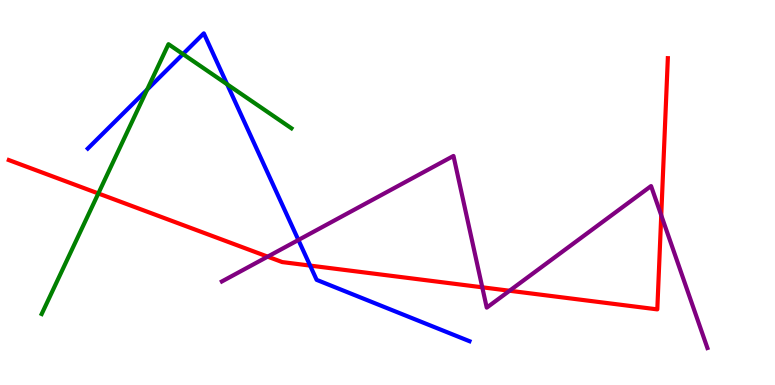[{'lines': ['blue', 'red'], 'intersections': [{'x': 4.0, 'y': 3.1}]}, {'lines': ['green', 'red'], 'intersections': [{'x': 1.27, 'y': 4.98}]}, {'lines': ['purple', 'red'], 'intersections': [{'x': 3.45, 'y': 3.33}, {'x': 6.22, 'y': 2.54}, {'x': 6.58, 'y': 2.45}, {'x': 8.53, 'y': 4.41}]}, {'lines': ['blue', 'green'], 'intersections': [{'x': 1.9, 'y': 7.67}, {'x': 2.36, 'y': 8.6}, {'x': 2.93, 'y': 7.81}]}, {'lines': ['blue', 'purple'], 'intersections': [{'x': 3.85, 'y': 3.77}]}, {'lines': ['green', 'purple'], 'intersections': []}]